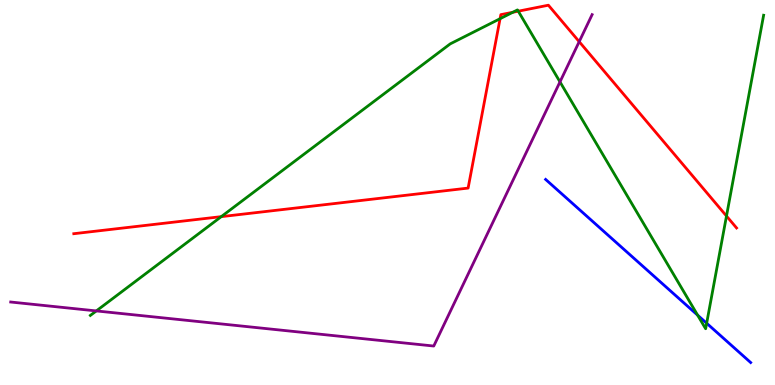[{'lines': ['blue', 'red'], 'intersections': []}, {'lines': ['green', 'red'], 'intersections': [{'x': 2.86, 'y': 4.37}, {'x': 6.45, 'y': 9.51}, {'x': 6.62, 'y': 9.68}, {'x': 6.69, 'y': 9.71}, {'x': 9.37, 'y': 4.39}]}, {'lines': ['purple', 'red'], 'intersections': [{'x': 7.47, 'y': 8.92}]}, {'lines': ['blue', 'green'], 'intersections': [{'x': 9.0, 'y': 1.81}, {'x': 9.12, 'y': 1.6}]}, {'lines': ['blue', 'purple'], 'intersections': []}, {'lines': ['green', 'purple'], 'intersections': [{'x': 1.24, 'y': 1.92}, {'x': 7.23, 'y': 7.87}]}]